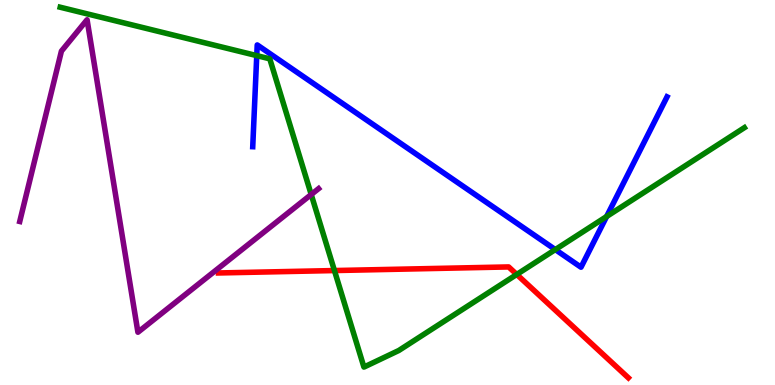[{'lines': ['blue', 'red'], 'intersections': []}, {'lines': ['green', 'red'], 'intersections': [{'x': 4.32, 'y': 2.97}, {'x': 6.67, 'y': 2.87}]}, {'lines': ['purple', 'red'], 'intersections': []}, {'lines': ['blue', 'green'], 'intersections': [{'x': 3.31, 'y': 8.56}, {'x': 7.17, 'y': 3.52}, {'x': 7.83, 'y': 4.38}]}, {'lines': ['blue', 'purple'], 'intersections': []}, {'lines': ['green', 'purple'], 'intersections': [{'x': 4.02, 'y': 4.95}]}]